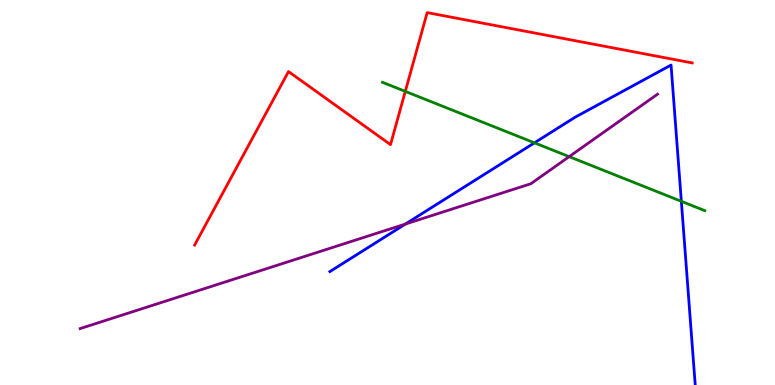[{'lines': ['blue', 'red'], 'intersections': []}, {'lines': ['green', 'red'], 'intersections': [{'x': 5.23, 'y': 7.63}]}, {'lines': ['purple', 'red'], 'intersections': []}, {'lines': ['blue', 'green'], 'intersections': [{'x': 6.9, 'y': 6.29}, {'x': 8.79, 'y': 4.77}]}, {'lines': ['blue', 'purple'], 'intersections': [{'x': 5.23, 'y': 4.18}]}, {'lines': ['green', 'purple'], 'intersections': [{'x': 7.34, 'y': 5.93}]}]